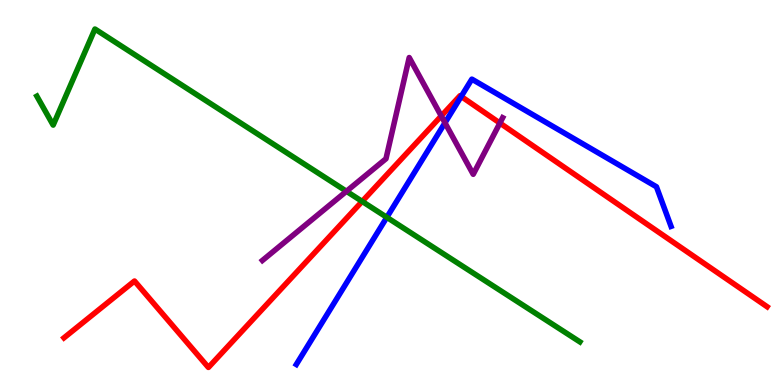[{'lines': ['blue', 'red'], 'intersections': [{'x': 5.95, 'y': 7.49}]}, {'lines': ['green', 'red'], 'intersections': [{'x': 4.67, 'y': 4.77}]}, {'lines': ['purple', 'red'], 'intersections': [{'x': 5.69, 'y': 6.99}, {'x': 6.45, 'y': 6.8}]}, {'lines': ['blue', 'green'], 'intersections': [{'x': 4.99, 'y': 4.36}]}, {'lines': ['blue', 'purple'], 'intersections': [{'x': 5.74, 'y': 6.81}]}, {'lines': ['green', 'purple'], 'intersections': [{'x': 4.47, 'y': 5.03}]}]